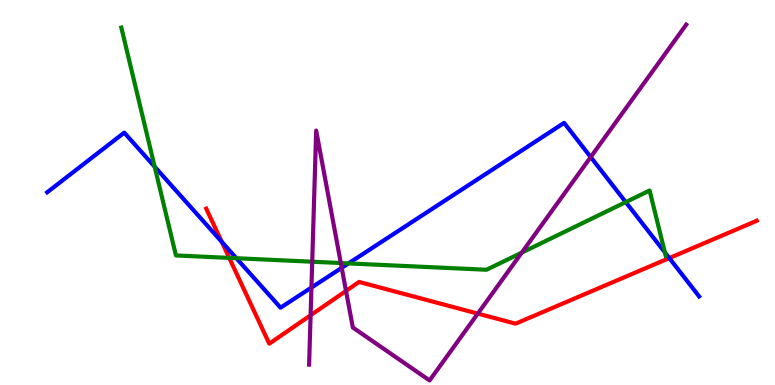[{'lines': ['blue', 'red'], 'intersections': [{'x': 2.86, 'y': 3.72}, {'x': 8.64, 'y': 3.3}]}, {'lines': ['green', 'red'], 'intersections': [{'x': 2.96, 'y': 3.3}]}, {'lines': ['purple', 'red'], 'intersections': [{'x': 4.01, 'y': 1.81}, {'x': 4.46, 'y': 2.44}, {'x': 6.17, 'y': 1.85}]}, {'lines': ['blue', 'green'], 'intersections': [{'x': 2.0, 'y': 5.67}, {'x': 3.05, 'y': 3.29}, {'x': 4.5, 'y': 3.16}, {'x': 8.07, 'y': 4.75}, {'x': 8.58, 'y': 3.44}]}, {'lines': ['blue', 'purple'], 'intersections': [{'x': 4.02, 'y': 2.53}, {'x': 4.41, 'y': 3.04}, {'x': 7.62, 'y': 5.92}]}, {'lines': ['green', 'purple'], 'intersections': [{'x': 4.03, 'y': 3.2}, {'x': 4.4, 'y': 3.17}, {'x': 6.73, 'y': 3.44}]}]